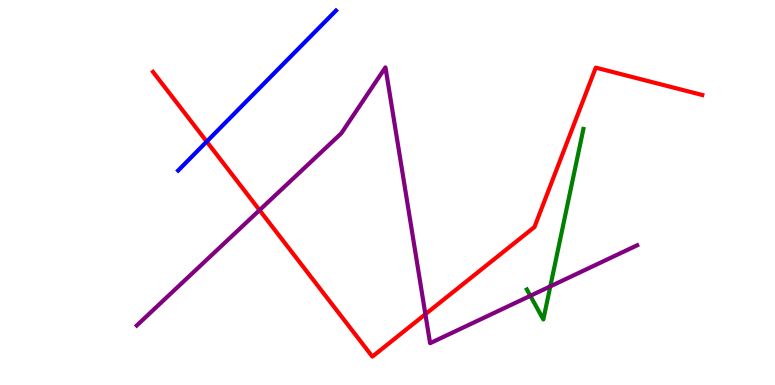[{'lines': ['blue', 'red'], 'intersections': [{'x': 2.67, 'y': 6.32}]}, {'lines': ['green', 'red'], 'intersections': []}, {'lines': ['purple', 'red'], 'intersections': [{'x': 3.35, 'y': 4.54}, {'x': 5.49, 'y': 1.84}]}, {'lines': ['blue', 'green'], 'intersections': []}, {'lines': ['blue', 'purple'], 'intersections': []}, {'lines': ['green', 'purple'], 'intersections': [{'x': 6.84, 'y': 2.32}, {'x': 7.1, 'y': 2.56}]}]